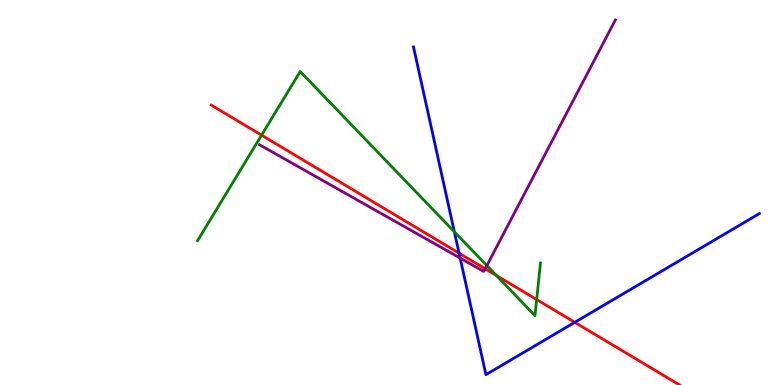[{'lines': ['blue', 'red'], 'intersections': [{'x': 5.92, 'y': 3.42}, {'x': 7.42, 'y': 1.63}]}, {'lines': ['green', 'red'], 'intersections': [{'x': 3.38, 'y': 6.49}, {'x': 6.4, 'y': 2.85}, {'x': 6.92, 'y': 2.22}]}, {'lines': ['purple', 'red'], 'intersections': [{'x': 6.26, 'y': 3.02}]}, {'lines': ['blue', 'green'], 'intersections': [{'x': 5.86, 'y': 3.98}]}, {'lines': ['blue', 'purple'], 'intersections': [{'x': 5.94, 'y': 3.3}]}, {'lines': ['green', 'purple'], 'intersections': [{'x': 6.28, 'y': 3.1}]}]